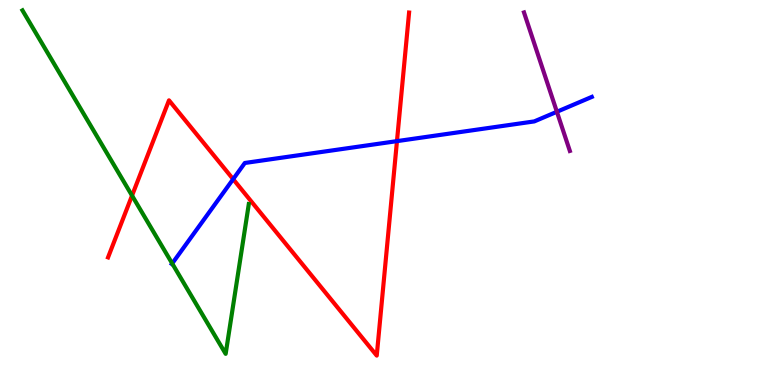[{'lines': ['blue', 'red'], 'intersections': [{'x': 3.01, 'y': 5.35}, {'x': 5.12, 'y': 6.33}]}, {'lines': ['green', 'red'], 'intersections': [{'x': 1.7, 'y': 4.92}]}, {'lines': ['purple', 'red'], 'intersections': []}, {'lines': ['blue', 'green'], 'intersections': [{'x': 2.22, 'y': 3.16}]}, {'lines': ['blue', 'purple'], 'intersections': [{'x': 7.19, 'y': 7.1}]}, {'lines': ['green', 'purple'], 'intersections': []}]